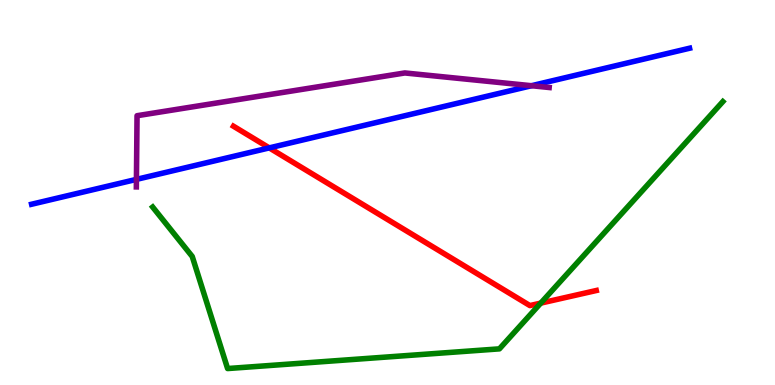[{'lines': ['blue', 'red'], 'intersections': [{'x': 3.47, 'y': 6.16}]}, {'lines': ['green', 'red'], 'intersections': [{'x': 6.98, 'y': 2.13}]}, {'lines': ['purple', 'red'], 'intersections': []}, {'lines': ['blue', 'green'], 'intersections': []}, {'lines': ['blue', 'purple'], 'intersections': [{'x': 1.76, 'y': 5.34}, {'x': 6.86, 'y': 7.77}]}, {'lines': ['green', 'purple'], 'intersections': []}]